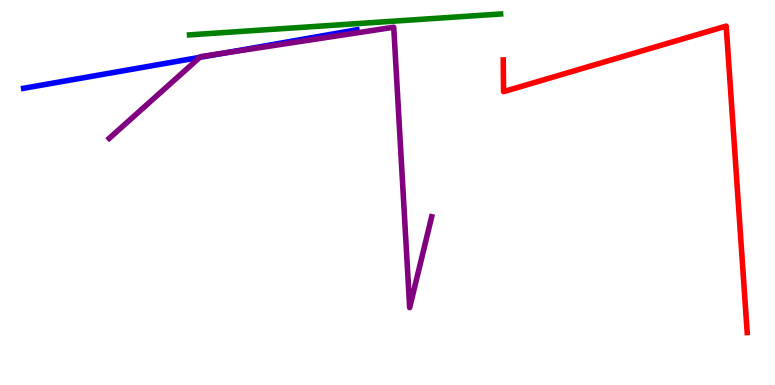[{'lines': ['blue', 'red'], 'intersections': []}, {'lines': ['green', 'red'], 'intersections': []}, {'lines': ['purple', 'red'], 'intersections': []}, {'lines': ['blue', 'green'], 'intersections': []}, {'lines': ['blue', 'purple'], 'intersections': [{'x': 2.58, 'y': 8.51}, {'x': 2.9, 'y': 8.62}]}, {'lines': ['green', 'purple'], 'intersections': []}]